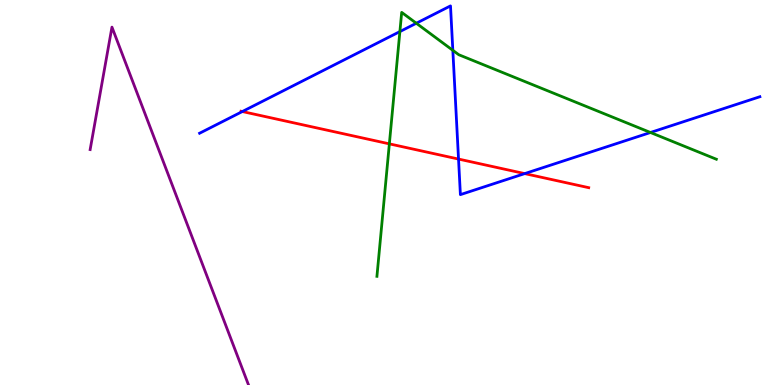[{'lines': ['blue', 'red'], 'intersections': [{'x': 3.13, 'y': 7.1}, {'x': 5.92, 'y': 5.87}, {'x': 6.77, 'y': 5.49}]}, {'lines': ['green', 'red'], 'intersections': [{'x': 5.02, 'y': 6.26}]}, {'lines': ['purple', 'red'], 'intersections': []}, {'lines': ['blue', 'green'], 'intersections': [{'x': 5.16, 'y': 9.18}, {'x': 5.37, 'y': 9.4}, {'x': 5.84, 'y': 8.69}, {'x': 8.39, 'y': 6.56}]}, {'lines': ['blue', 'purple'], 'intersections': []}, {'lines': ['green', 'purple'], 'intersections': []}]